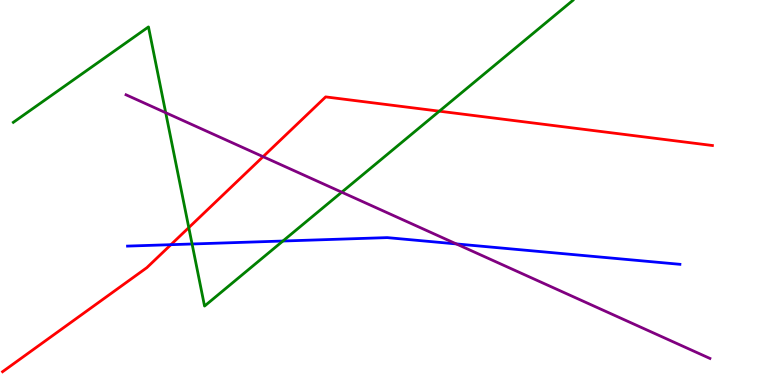[{'lines': ['blue', 'red'], 'intersections': [{'x': 2.21, 'y': 3.64}]}, {'lines': ['green', 'red'], 'intersections': [{'x': 2.44, 'y': 4.09}, {'x': 5.67, 'y': 7.11}]}, {'lines': ['purple', 'red'], 'intersections': [{'x': 3.39, 'y': 5.93}]}, {'lines': ['blue', 'green'], 'intersections': [{'x': 2.48, 'y': 3.66}, {'x': 3.65, 'y': 3.74}]}, {'lines': ['blue', 'purple'], 'intersections': [{'x': 5.89, 'y': 3.66}]}, {'lines': ['green', 'purple'], 'intersections': [{'x': 2.14, 'y': 7.07}, {'x': 4.41, 'y': 5.01}]}]